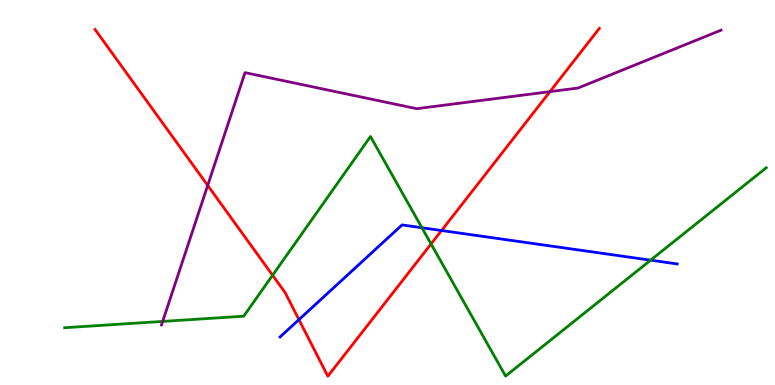[{'lines': ['blue', 'red'], 'intersections': [{'x': 3.86, 'y': 1.7}, {'x': 5.7, 'y': 4.01}]}, {'lines': ['green', 'red'], 'intersections': [{'x': 3.52, 'y': 2.85}, {'x': 5.56, 'y': 3.66}]}, {'lines': ['purple', 'red'], 'intersections': [{'x': 2.68, 'y': 5.18}, {'x': 7.1, 'y': 7.62}]}, {'lines': ['blue', 'green'], 'intersections': [{'x': 5.44, 'y': 4.08}, {'x': 8.4, 'y': 3.24}]}, {'lines': ['blue', 'purple'], 'intersections': []}, {'lines': ['green', 'purple'], 'intersections': [{'x': 2.1, 'y': 1.65}]}]